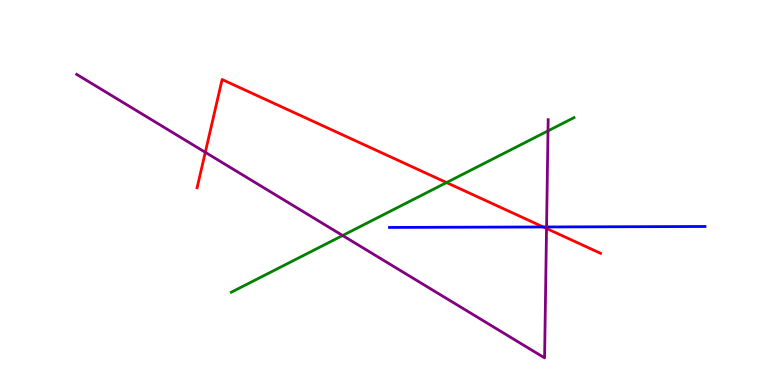[{'lines': ['blue', 'red'], 'intersections': [{'x': 7.01, 'y': 4.1}]}, {'lines': ['green', 'red'], 'intersections': [{'x': 5.76, 'y': 5.26}]}, {'lines': ['purple', 'red'], 'intersections': [{'x': 2.65, 'y': 6.04}, {'x': 7.05, 'y': 4.07}]}, {'lines': ['blue', 'green'], 'intersections': []}, {'lines': ['blue', 'purple'], 'intersections': [{'x': 7.05, 'y': 4.1}]}, {'lines': ['green', 'purple'], 'intersections': [{'x': 4.42, 'y': 3.88}, {'x': 7.07, 'y': 6.6}]}]